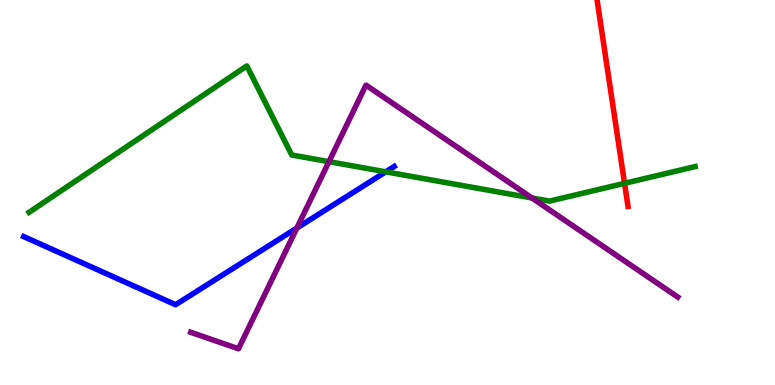[{'lines': ['blue', 'red'], 'intersections': []}, {'lines': ['green', 'red'], 'intersections': [{'x': 8.06, 'y': 5.24}]}, {'lines': ['purple', 'red'], 'intersections': []}, {'lines': ['blue', 'green'], 'intersections': [{'x': 4.98, 'y': 5.54}]}, {'lines': ['blue', 'purple'], 'intersections': [{'x': 3.83, 'y': 4.08}]}, {'lines': ['green', 'purple'], 'intersections': [{'x': 4.24, 'y': 5.8}, {'x': 6.86, 'y': 4.86}]}]